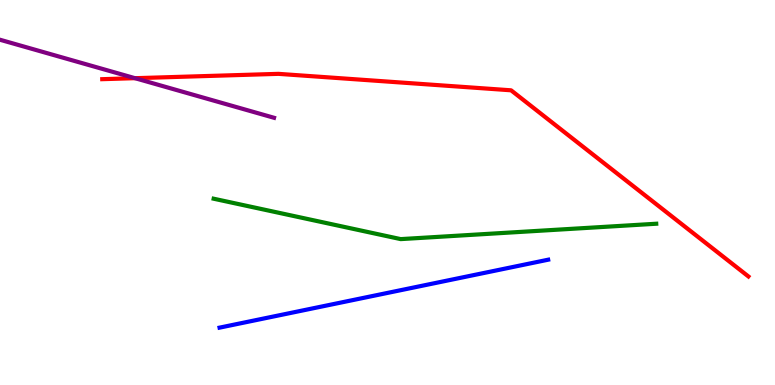[{'lines': ['blue', 'red'], 'intersections': []}, {'lines': ['green', 'red'], 'intersections': []}, {'lines': ['purple', 'red'], 'intersections': [{'x': 1.74, 'y': 7.97}]}, {'lines': ['blue', 'green'], 'intersections': []}, {'lines': ['blue', 'purple'], 'intersections': []}, {'lines': ['green', 'purple'], 'intersections': []}]